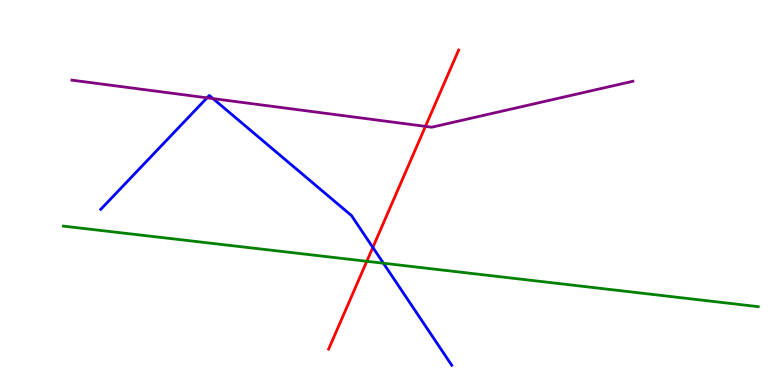[{'lines': ['blue', 'red'], 'intersections': [{'x': 4.81, 'y': 3.57}]}, {'lines': ['green', 'red'], 'intersections': [{'x': 4.73, 'y': 3.21}]}, {'lines': ['purple', 'red'], 'intersections': [{'x': 5.49, 'y': 6.72}]}, {'lines': ['blue', 'green'], 'intersections': [{'x': 4.95, 'y': 3.16}]}, {'lines': ['blue', 'purple'], 'intersections': [{'x': 2.67, 'y': 7.46}, {'x': 2.75, 'y': 7.44}]}, {'lines': ['green', 'purple'], 'intersections': []}]